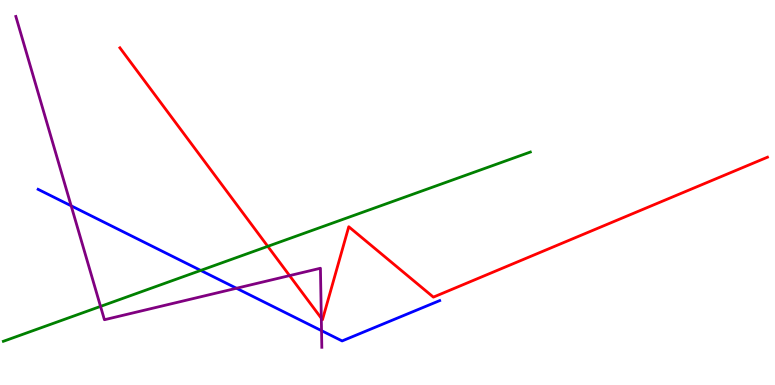[{'lines': ['blue', 'red'], 'intersections': []}, {'lines': ['green', 'red'], 'intersections': [{'x': 3.46, 'y': 3.6}]}, {'lines': ['purple', 'red'], 'intersections': [{'x': 3.74, 'y': 2.84}, {'x': 4.15, 'y': 1.73}]}, {'lines': ['blue', 'green'], 'intersections': [{'x': 2.59, 'y': 2.98}]}, {'lines': ['blue', 'purple'], 'intersections': [{'x': 0.918, 'y': 4.65}, {'x': 3.05, 'y': 2.51}, {'x': 4.15, 'y': 1.41}]}, {'lines': ['green', 'purple'], 'intersections': [{'x': 1.3, 'y': 2.04}]}]